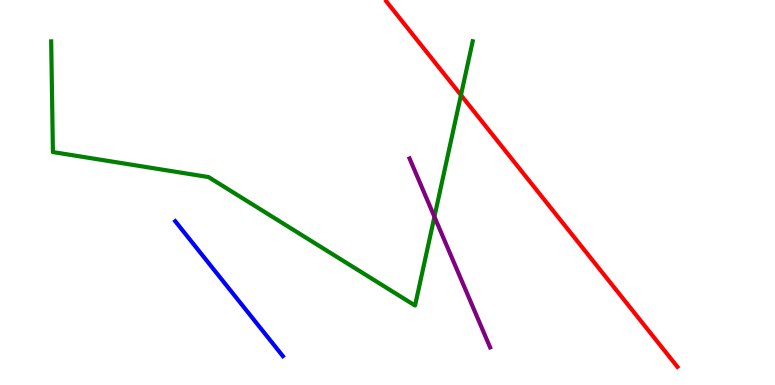[{'lines': ['blue', 'red'], 'intersections': []}, {'lines': ['green', 'red'], 'intersections': [{'x': 5.95, 'y': 7.53}]}, {'lines': ['purple', 'red'], 'intersections': []}, {'lines': ['blue', 'green'], 'intersections': []}, {'lines': ['blue', 'purple'], 'intersections': []}, {'lines': ['green', 'purple'], 'intersections': [{'x': 5.61, 'y': 4.37}]}]